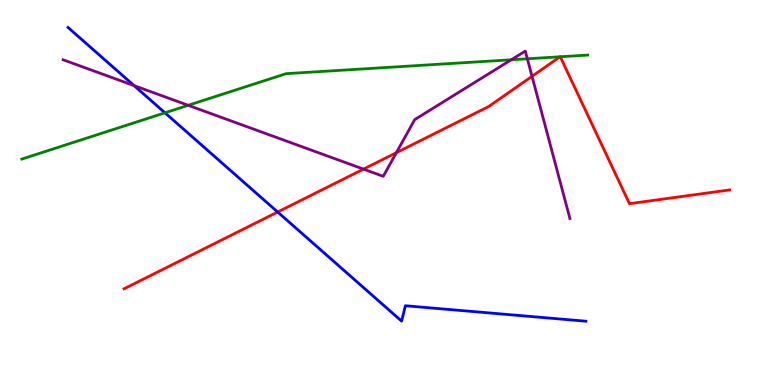[{'lines': ['blue', 'red'], 'intersections': [{'x': 3.58, 'y': 4.49}]}, {'lines': ['green', 'red'], 'intersections': [{'x': 7.23, 'y': 8.53}, {'x': 7.23, 'y': 8.53}]}, {'lines': ['purple', 'red'], 'intersections': [{'x': 4.69, 'y': 5.61}, {'x': 5.11, 'y': 6.03}, {'x': 6.86, 'y': 8.02}]}, {'lines': ['blue', 'green'], 'intersections': [{'x': 2.13, 'y': 7.07}]}, {'lines': ['blue', 'purple'], 'intersections': [{'x': 1.73, 'y': 7.78}]}, {'lines': ['green', 'purple'], 'intersections': [{'x': 2.43, 'y': 7.26}, {'x': 6.6, 'y': 8.45}, {'x': 6.8, 'y': 8.47}]}]